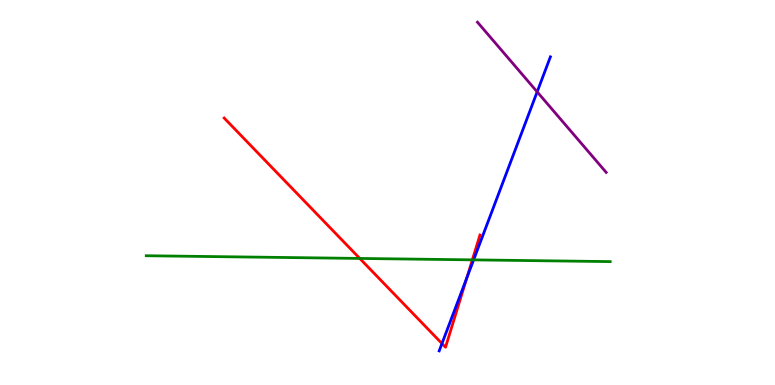[{'lines': ['blue', 'red'], 'intersections': [{'x': 5.7, 'y': 1.08}, {'x': 6.02, 'y': 2.79}]}, {'lines': ['green', 'red'], 'intersections': [{'x': 4.64, 'y': 3.29}, {'x': 6.09, 'y': 3.25}]}, {'lines': ['purple', 'red'], 'intersections': []}, {'lines': ['blue', 'green'], 'intersections': [{'x': 6.11, 'y': 3.25}]}, {'lines': ['blue', 'purple'], 'intersections': [{'x': 6.93, 'y': 7.61}]}, {'lines': ['green', 'purple'], 'intersections': []}]